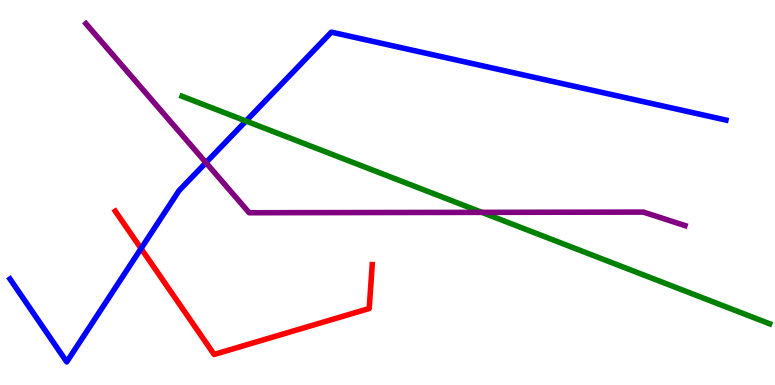[{'lines': ['blue', 'red'], 'intersections': [{'x': 1.82, 'y': 3.54}]}, {'lines': ['green', 'red'], 'intersections': []}, {'lines': ['purple', 'red'], 'intersections': []}, {'lines': ['blue', 'green'], 'intersections': [{'x': 3.17, 'y': 6.86}]}, {'lines': ['blue', 'purple'], 'intersections': [{'x': 2.66, 'y': 5.78}]}, {'lines': ['green', 'purple'], 'intersections': [{'x': 6.22, 'y': 4.48}]}]